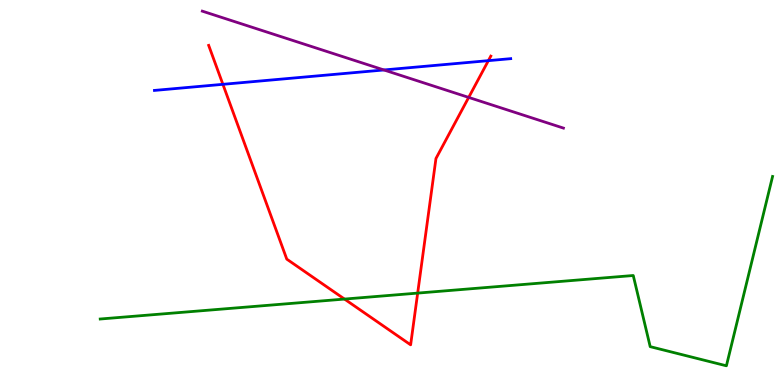[{'lines': ['blue', 'red'], 'intersections': [{'x': 2.88, 'y': 7.81}, {'x': 6.3, 'y': 8.42}]}, {'lines': ['green', 'red'], 'intersections': [{'x': 4.45, 'y': 2.23}, {'x': 5.39, 'y': 2.39}]}, {'lines': ['purple', 'red'], 'intersections': [{'x': 6.05, 'y': 7.47}]}, {'lines': ['blue', 'green'], 'intersections': []}, {'lines': ['blue', 'purple'], 'intersections': [{'x': 4.95, 'y': 8.18}]}, {'lines': ['green', 'purple'], 'intersections': []}]